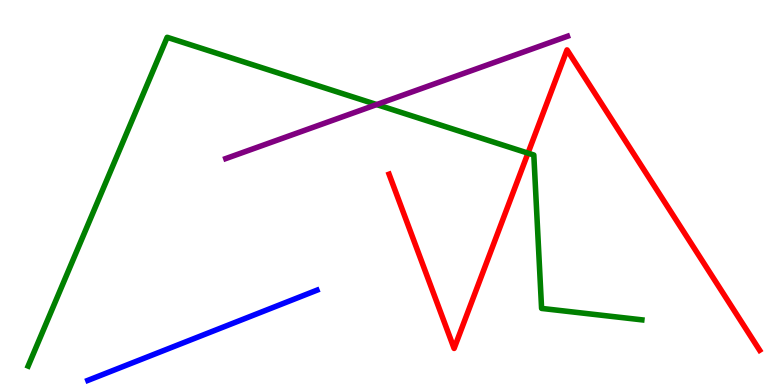[{'lines': ['blue', 'red'], 'intersections': []}, {'lines': ['green', 'red'], 'intersections': [{'x': 6.81, 'y': 6.02}]}, {'lines': ['purple', 'red'], 'intersections': []}, {'lines': ['blue', 'green'], 'intersections': []}, {'lines': ['blue', 'purple'], 'intersections': []}, {'lines': ['green', 'purple'], 'intersections': [{'x': 4.86, 'y': 7.28}]}]